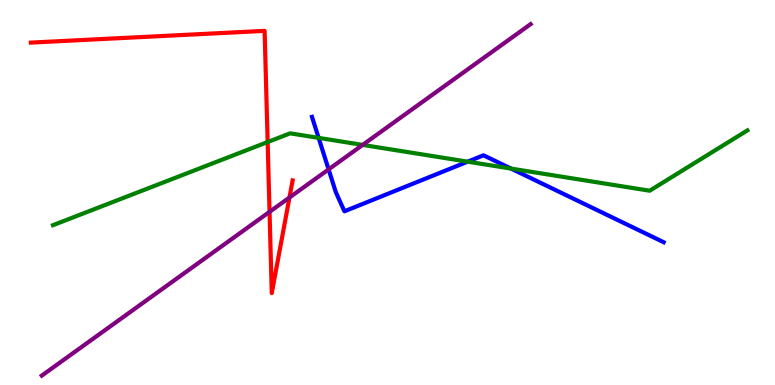[{'lines': ['blue', 'red'], 'intersections': []}, {'lines': ['green', 'red'], 'intersections': [{'x': 3.45, 'y': 6.31}]}, {'lines': ['purple', 'red'], 'intersections': [{'x': 3.48, 'y': 4.5}, {'x': 3.73, 'y': 4.87}]}, {'lines': ['blue', 'green'], 'intersections': [{'x': 4.11, 'y': 6.42}, {'x': 6.03, 'y': 5.8}, {'x': 6.59, 'y': 5.62}]}, {'lines': ['blue', 'purple'], 'intersections': [{'x': 4.24, 'y': 5.6}]}, {'lines': ['green', 'purple'], 'intersections': [{'x': 4.68, 'y': 6.24}]}]